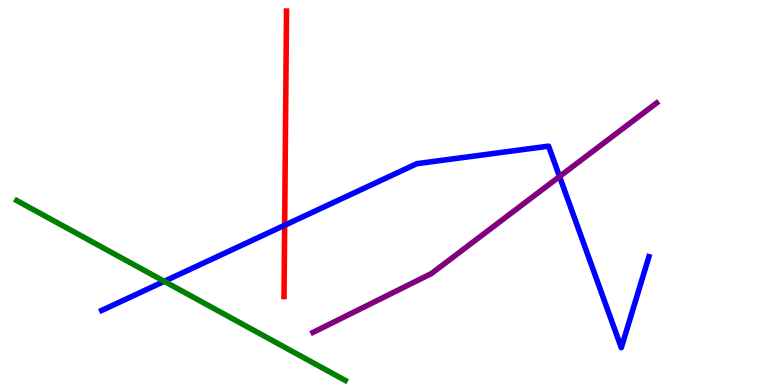[{'lines': ['blue', 'red'], 'intersections': [{'x': 3.67, 'y': 4.15}]}, {'lines': ['green', 'red'], 'intersections': []}, {'lines': ['purple', 'red'], 'intersections': []}, {'lines': ['blue', 'green'], 'intersections': [{'x': 2.12, 'y': 2.69}]}, {'lines': ['blue', 'purple'], 'intersections': [{'x': 7.22, 'y': 5.42}]}, {'lines': ['green', 'purple'], 'intersections': []}]